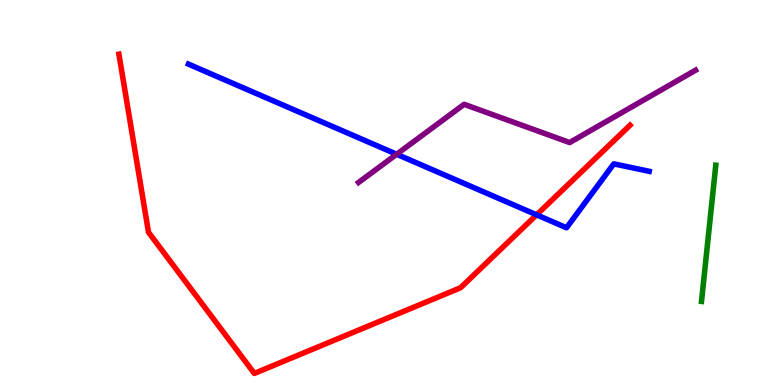[{'lines': ['blue', 'red'], 'intersections': [{'x': 6.92, 'y': 4.42}]}, {'lines': ['green', 'red'], 'intersections': []}, {'lines': ['purple', 'red'], 'intersections': []}, {'lines': ['blue', 'green'], 'intersections': []}, {'lines': ['blue', 'purple'], 'intersections': [{'x': 5.12, 'y': 5.99}]}, {'lines': ['green', 'purple'], 'intersections': []}]